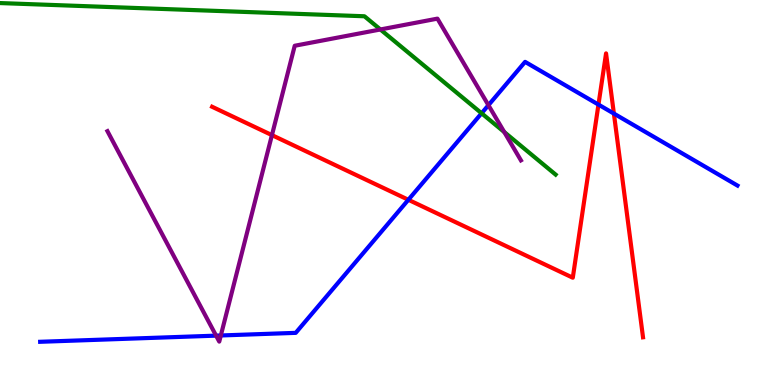[{'lines': ['blue', 'red'], 'intersections': [{'x': 5.27, 'y': 4.81}, {'x': 7.72, 'y': 7.28}, {'x': 7.92, 'y': 7.05}]}, {'lines': ['green', 'red'], 'intersections': []}, {'lines': ['purple', 'red'], 'intersections': [{'x': 3.51, 'y': 6.49}]}, {'lines': ['blue', 'green'], 'intersections': [{'x': 6.21, 'y': 7.06}]}, {'lines': ['blue', 'purple'], 'intersections': [{'x': 2.79, 'y': 1.28}, {'x': 2.85, 'y': 1.29}, {'x': 6.3, 'y': 7.27}]}, {'lines': ['green', 'purple'], 'intersections': [{'x': 4.91, 'y': 9.23}, {'x': 6.51, 'y': 6.57}]}]